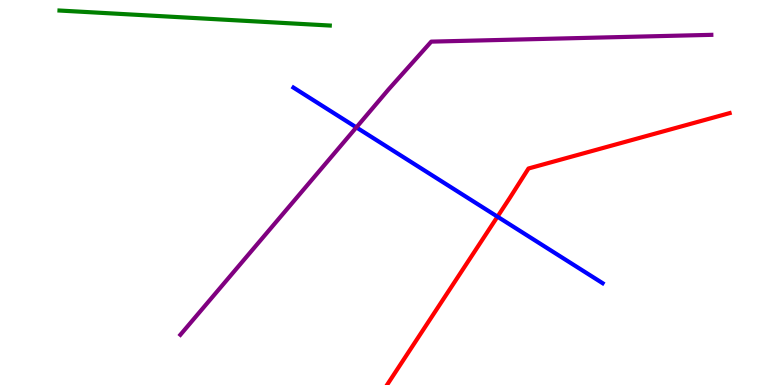[{'lines': ['blue', 'red'], 'intersections': [{'x': 6.42, 'y': 4.37}]}, {'lines': ['green', 'red'], 'intersections': []}, {'lines': ['purple', 'red'], 'intersections': []}, {'lines': ['blue', 'green'], 'intersections': []}, {'lines': ['blue', 'purple'], 'intersections': [{'x': 4.6, 'y': 6.69}]}, {'lines': ['green', 'purple'], 'intersections': []}]